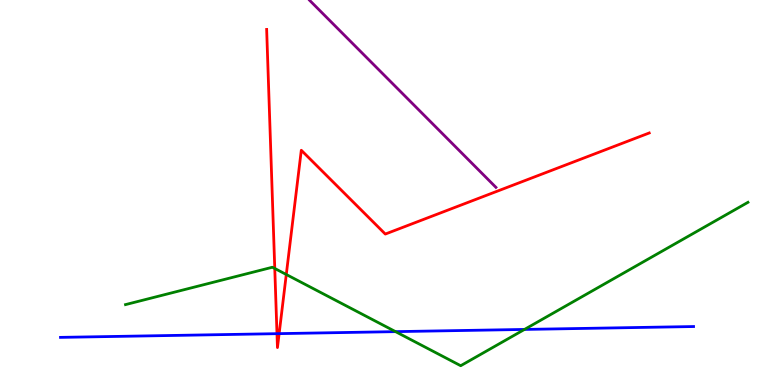[{'lines': ['blue', 'red'], 'intersections': [{'x': 3.57, 'y': 1.33}, {'x': 3.6, 'y': 1.33}]}, {'lines': ['green', 'red'], 'intersections': [{'x': 3.55, 'y': 3.03}, {'x': 3.69, 'y': 2.87}]}, {'lines': ['purple', 'red'], 'intersections': []}, {'lines': ['blue', 'green'], 'intersections': [{'x': 5.1, 'y': 1.39}, {'x': 6.77, 'y': 1.44}]}, {'lines': ['blue', 'purple'], 'intersections': []}, {'lines': ['green', 'purple'], 'intersections': []}]